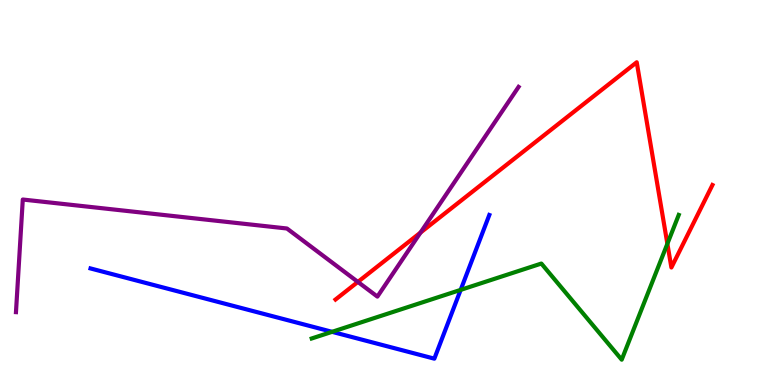[{'lines': ['blue', 'red'], 'intersections': []}, {'lines': ['green', 'red'], 'intersections': [{'x': 8.61, 'y': 3.67}]}, {'lines': ['purple', 'red'], 'intersections': [{'x': 4.62, 'y': 2.68}, {'x': 5.43, 'y': 3.96}]}, {'lines': ['blue', 'green'], 'intersections': [{'x': 4.28, 'y': 1.38}, {'x': 5.94, 'y': 2.47}]}, {'lines': ['blue', 'purple'], 'intersections': []}, {'lines': ['green', 'purple'], 'intersections': []}]